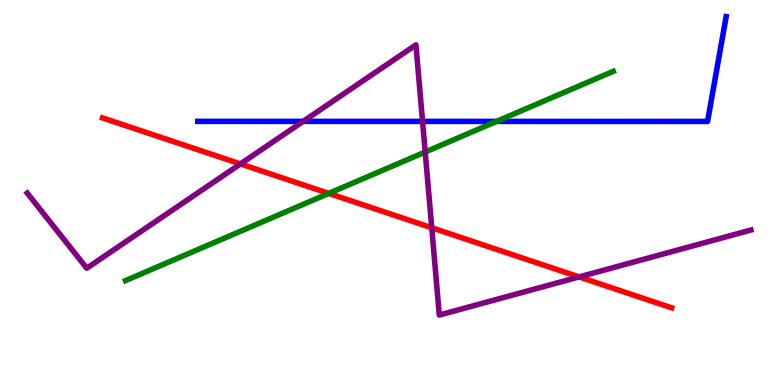[{'lines': ['blue', 'red'], 'intersections': []}, {'lines': ['green', 'red'], 'intersections': [{'x': 4.24, 'y': 4.98}]}, {'lines': ['purple', 'red'], 'intersections': [{'x': 3.1, 'y': 5.74}, {'x': 5.57, 'y': 4.08}, {'x': 7.47, 'y': 2.81}]}, {'lines': ['blue', 'green'], 'intersections': [{'x': 6.41, 'y': 6.85}]}, {'lines': ['blue', 'purple'], 'intersections': [{'x': 3.91, 'y': 6.85}, {'x': 5.45, 'y': 6.85}]}, {'lines': ['green', 'purple'], 'intersections': [{'x': 5.49, 'y': 6.05}]}]